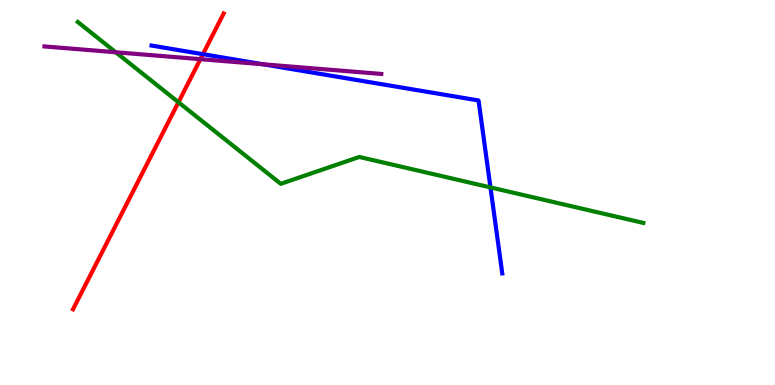[{'lines': ['blue', 'red'], 'intersections': [{'x': 2.62, 'y': 8.59}]}, {'lines': ['green', 'red'], 'intersections': [{'x': 2.3, 'y': 7.34}]}, {'lines': ['purple', 'red'], 'intersections': [{'x': 2.59, 'y': 8.46}]}, {'lines': ['blue', 'green'], 'intersections': [{'x': 6.33, 'y': 5.13}]}, {'lines': ['blue', 'purple'], 'intersections': [{'x': 3.4, 'y': 8.33}]}, {'lines': ['green', 'purple'], 'intersections': [{'x': 1.49, 'y': 8.64}]}]